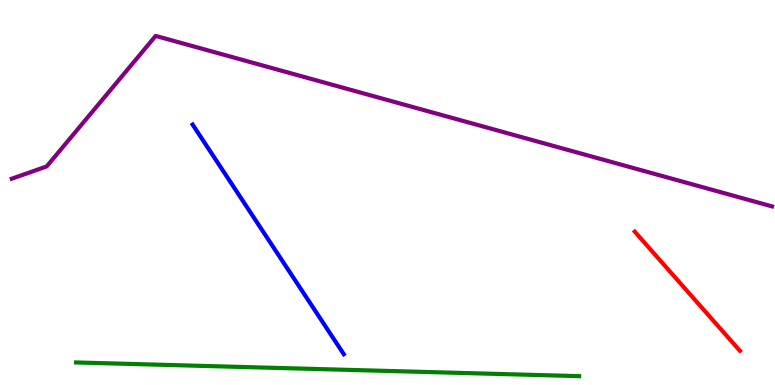[{'lines': ['blue', 'red'], 'intersections': []}, {'lines': ['green', 'red'], 'intersections': []}, {'lines': ['purple', 'red'], 'intersections': []}, {'lines': ['blue', 'green'], 'intersections': []}, {'lines': ['blue', 'purple'], 'intersections': []}, {'lines': ['green', 'purple'], 'intersections': []}]